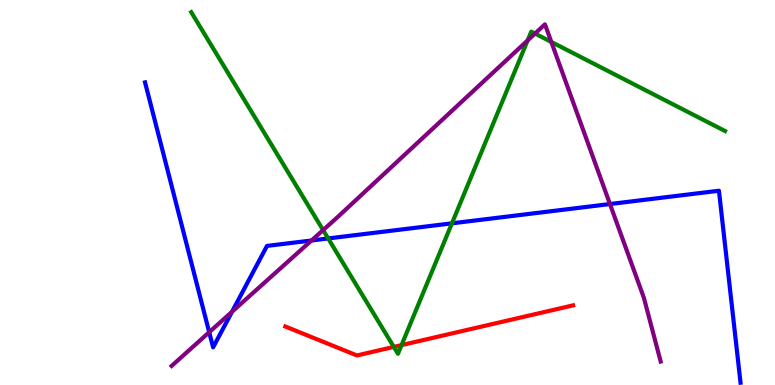[{'lines': ['blue', 'red'], 'intersections': []}, {'lines': ['green', 'red'], 'intersections': [{'x': 5.08, 'y': 0.989}, {'x': 5.18, 'y': 1.04}]}, {'lines': ['purple', 'red'], 'intersections': []}, {'lines': ['blue', 'green'], 'intersections': [{'x': 4.23, 'y': 3.81}, {'x': 5.83, 'y': 4.2}]}, {'lines': ['blue', 'purple'], 'intersections': [{'x': 2.7, 'y': 1.37}, {'x': 2.99, 'y': 1.9}, {'x': 4.02, 'y': 3.75}, {'x': 7.87, 'y': 4.7}]}, {'lines': ['green', 'purple'], 'intersections': [{'x': 4.17, 'y': 4.02}, {'x': 6.81, 'y': 8.95}, {'x': 6.9, 'y': 9.13}, {'x': 7.11, 'y': 8.91}]}]